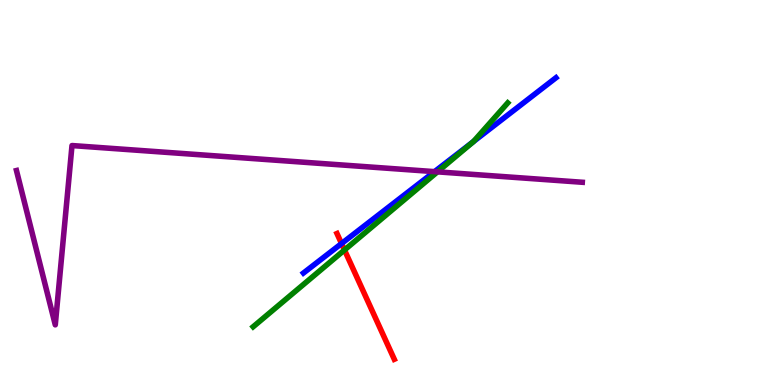[{'lines': ['blue', 'red'], 'intersections': [{'x': 4.41, 'y': 3.67}]}, {'lines': ['green', 'red'], 'intersections': [{'x': 4.44, 'y': 3.51}]}, {'lines': ['purple', 'red'], 'intersections': []}, {'lines': ['blue', 'green'], 'intersections': [{'x': 6.11, 'y': 6.32}]}, {'lines': ['blue', 'purple'], 'intersections': [{'x': 5.61, 'y': 5.54}]}, {'lines': ['green', 'purple'], 'intersections': [{'x': 5.64, 'y': 5.54}]}]